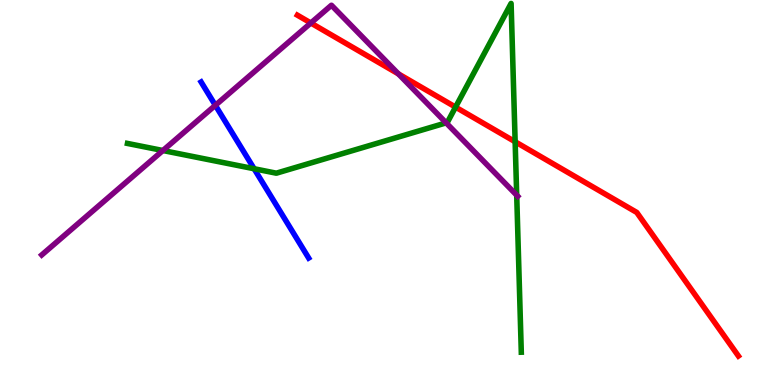[{'lines': ['blue', 'red'], 'intersections': []}, {'lines': ['green', 'red'], 'intersections': [{'x': 5.88, 'y': 7.22}, {'x': 6.65, 'y': 6.32}]}, {'lines': ['purple', 'red'], 'intersections': [{'x': 4.01, 'y': 9.4}, {'x': 5.14, 'y': 8.08}]}, {'lines': ['blue', 'green'], 'intersections': [{'x': 3.28, 'y': 5.62}]}, {'lines': ['blue', 'purple'], 'intersections': [{'x': 2.78, 'y': 7.26}]}, {'lines': ['green', 'purple'], 'intersections': [{'x': 2.1, 'y': 6.09}, {'x': 5.76, 'y': 6.81}, {'x': 6.67, 'y': 4.93}]}]